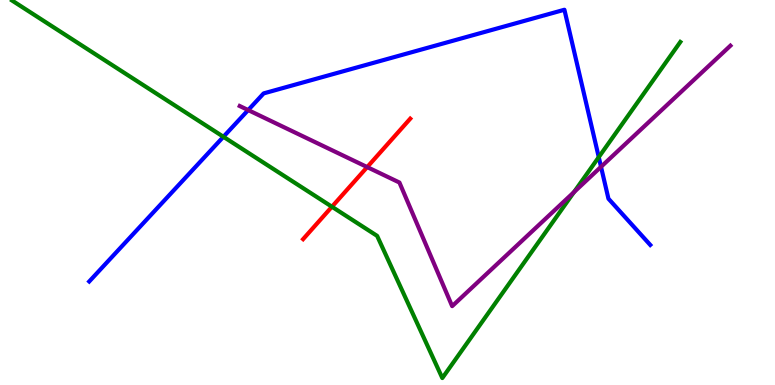[{'lines': ['blue', 'red'], 'intersections': []}, {'lines': ['green', 'red'], 'intersections': [{'x': 4.28, 'y': 4.63}]}, {'lines': ['purple', 'red'], 'intersections': [{'x': 4.74, 'y': 5.66}]}, {'lines': ['blue', 'green'], 'intersections': [{'x': 2.88, 'y': 6.45}, {'x': 7.73, 'y': 5.92}]}, {'lines': ['blue', 'purple'], 'intersections': [{'x': 3.2, 'y': 7.14}, {'x': 7.76, 'y': 5.67}]}, {'lines': ['green', 'purple'], 'intersections': [{'x': 7.41, 'y': 5.01}]}]